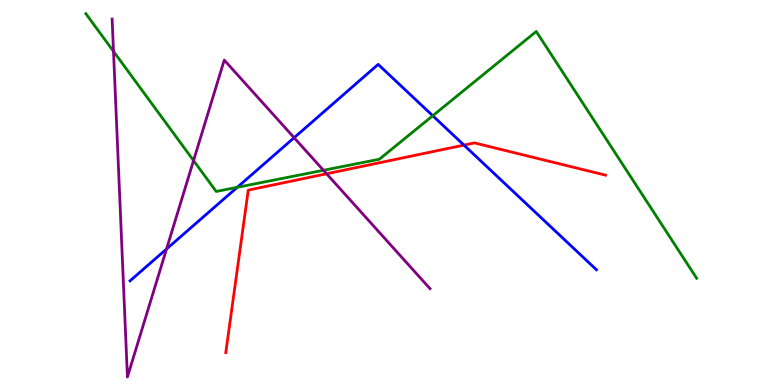[{'lines': ['blue', 'red'], 'intersections': [{'x': 5.99, 'y': 6.23}]}, {'lines': ['green', 'red'], 'intersections': []}, {'lines': ['purple', 'red'], 'intersections': [{'x': 4.21, 'y': 5.49}]}, {'lines': ['blue', 'green'], 'intersections': [{'x': 3.06, 'y': 5.13}, {'x': 5.58, 'y': 6.99}]}, {'lines': ['blue', 'purple'], 'intersections': [{'x': 2.15, 'y': 3.53}, {'x': 3.8, 'y': 6.42}]}, {'lines': ['green', 'purple'], 'intersections': [{'x': 1.46, 'y': 8.67}, {'x': 2.5, 'y': 5.83}, {'x': 4.17, 'y': 5.58}]}]